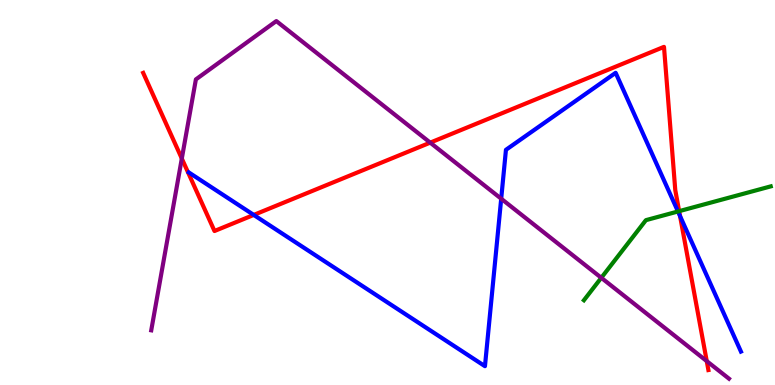[{'lines': ['blue', 'red'], 'intersections': [{'x': 3.27, 'y': 4.42}, {'x': 8.78, 'y': 4.39}]}, {'lines': ['green', 'red'], 'intersections': [{'x': 8.76, 'y': 4.52}]}, {'lines': ['purple', 'red'], 'intersections': [{'x': 2.35, 'y': 5.88}, {'x': 5.55, 'y': 6.3}, {'x': 9.12, 'y': 0.621}]}, {'lines': ['blue', 'green'], 'intersections': [{'x': 8.75, 'y': 4.51}]}, {'lines': ['blue', 'purple'], 'intersections': [{'x': 6.47, 'y': 4.84}]}, {'lines': ['green', 'purple'], 'intersections': [{'x': 7.76, 'y': 2.78}]}]